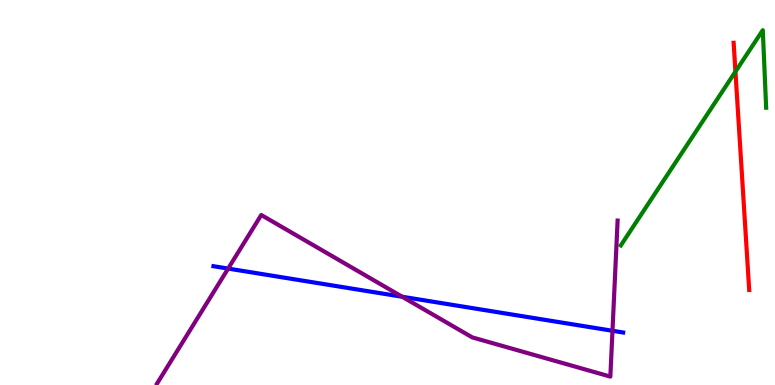[{'lines': ['blue', 'red'], 'intersections': []}, {'lines': ['green', 'red'], 'intersections': [{'x': 9.49, 'y': 8.14}]}, {'lines': ['purple', 'red'], 'intersections': []}, {'lines': ['blue', 'green'], 'intersections': []}, {'lines': ['blue', 'purple'], 'intersections': [{'x': 2.94, 'y': 3.02}, {'x': 5.19, 'y': 2.29}, {'x': 7.9, 'y': 1.41}]}, {'lines': ['green', 'purple'], 'intersections': []}]